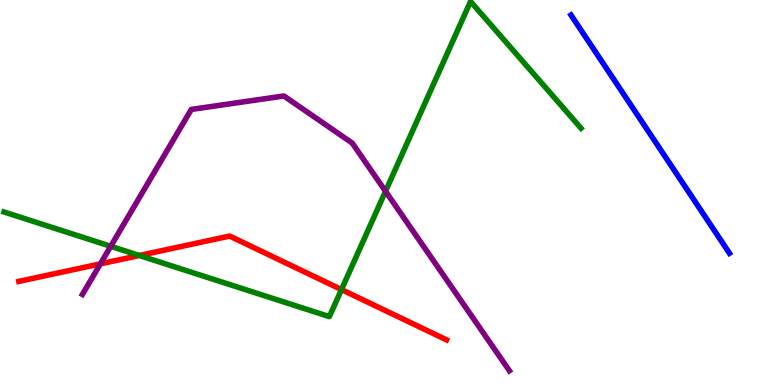[{'lines': ['blue', 'red'], 'intersections': []}, {'lines': ['green', 'red'], 'intersections': [{'x': 1.8, 'y': 3.36}, {'x': 4.41, 'y': 2.48}]}, {'lines': ['purple', 'red'], 'intersections': [{'x': 1.3, 'y': 3.15}]}, {'lines': ['blue', 'green'], 'intersections': []}, {'lines': ['blue', 'purple'], 'intersections': []}, {'lines': ['green', 'purple'], 'intersections': [{'x': 1.43, 'y': 3.6}, {'x': 4.97, 'y': 5.03}]}]